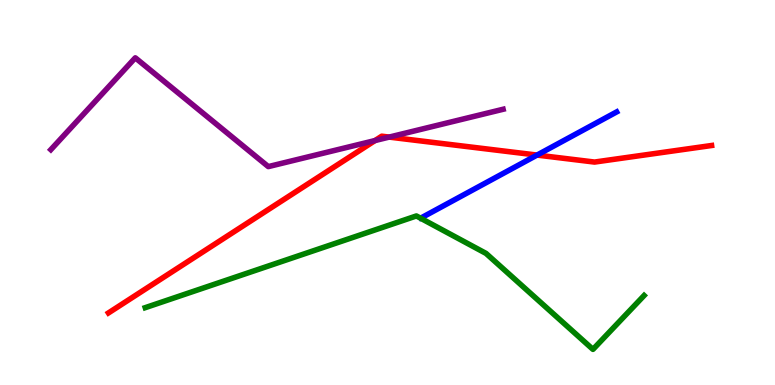[{'lines': ['blue', 'red'], 'intersections': [{'x': 6.93, 'y': 5.97}]}, {'lines': ['green', 'red'], 'intersections': []}, {'lines': ['purple', 'red'], 'intersections': [{'x': 4.84, 'y': 6.35}, {'x': 5.02, 'y': 6.44}]}, {'lines': ['blue', 'green'], 'intersections': []}, {'lines': ['blue', 'purple'], 'intersections': []}, {'lines': ['green', 'purple'], 'intersections': []}]